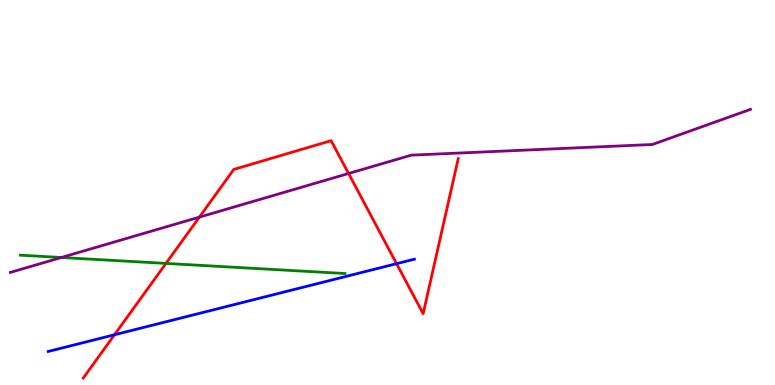[{'lines': ['blue', 'red'], 'intersections': [{'x': 1.48, 'y': 1.3}, {'x': 5.12, 'y': 3.15}]}, {'lines': ['green', 'red'], 'intersections': [{'x': 2.14, 'y': 3.16}]}, {'lines': ['purple', 'red'], 'intersections': [{'x': 2.57, 'y': 4.36}, {'x': 4.5, 'y': 5.49}]}, {'lines': ['blue', 'green'], 'intersections': []}, {'lines': ['blue', 'purple'], 'intersections': []}, {'lines': ['green', 'purple'], 'intersections': [{'x': 0.792, 'y': 3.31}]}]